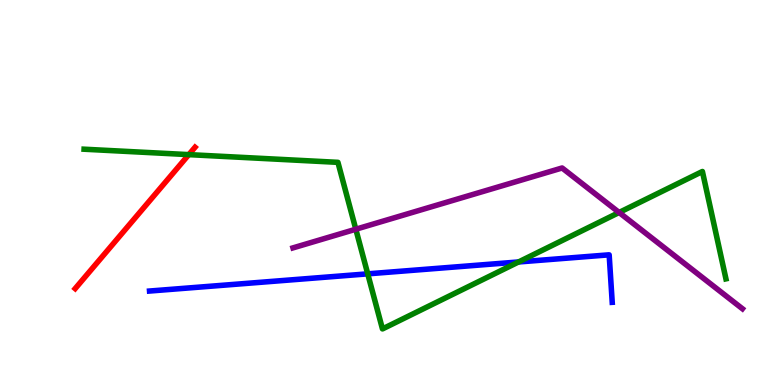[{'lines': ['blue', 'red'], 'intersections': []}, {'lines': ['green', 'red'], 'intersections': [{'x': 2.44, 'y': 5.98}]}, {'lines': ['purple', 'red'], 'intersections': []}, {'lines': ['blue', 'green'], 'intersections': [{'x': 4.74, 'y': 2.89}, {'x': 6.69, 'y': 3.2}]}, {'lines': ['blue', 'purple'], 'intersections': []}, {'lines': ['green', 'purple'], 'intersections': [{'x': 4.59, 'y': 4.05}, {'x': 7.99, 'y': 4.48}]}]